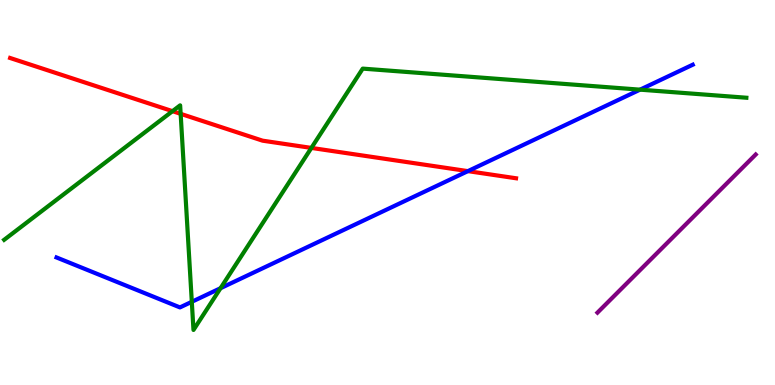[{'lines': ['blue', 'red'], 'intersections': [{'x': 6.04, 'y': 5.56}]}, {'lines': ['green', 'red'], 'intersections': [{'x': 2.23, 'y': 7.11}, {'x': 2.33, 'y': 7.04}, {'x': 4.02, 'y': 6.16}]}, {'lines': ['purple', 'red'], 'intersections': []}, {'lines': ['blue', 'green'], 'intersections': [{'x': 2.47, 'y': 2.16}, {'x': 2.85, 'y': 2.51}, {'x': 8.26, 'y': 7.67}]}, {'lines': ['blue', 'purple'], 'intersections': []}, {'lines': ['green', 'purple'], 'intersections': []}]